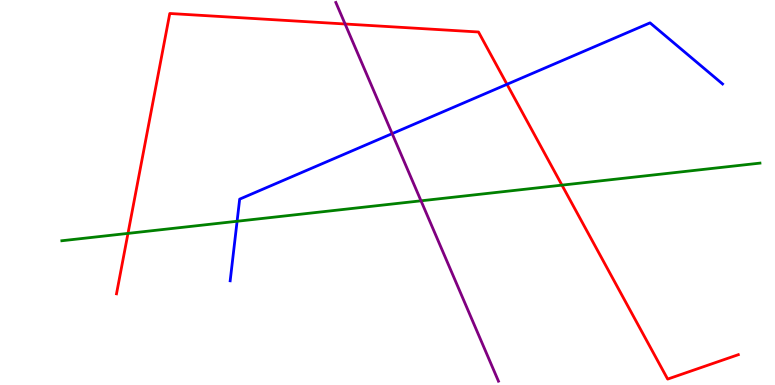[{'lines': ['blue', 'red'], 'intersections': [{'x': 6.54, 'y': 7.81}]}, {'lines': ['green', 'red'], 'intersections': [{'x': 1.65, 'y': 3.94}, {'x': 7.25, 'y': 5.19}]}, {'lines': ['purple', 'red'], 'intersections': [{'x': 4.45, 'y': 9.38}]}, {'lines': ['blue', 'green'], 'intersections': [{'x': 3.06, 'y': 4.25}]}, {'lines': ['blue', 'purple'], 'intersections': [{'x': 5.06, 'y': 6.53}]}, {'lines': ['green', 'purple'], 'intersections': [{'x': 5.43, 'y': 4.78}]}]